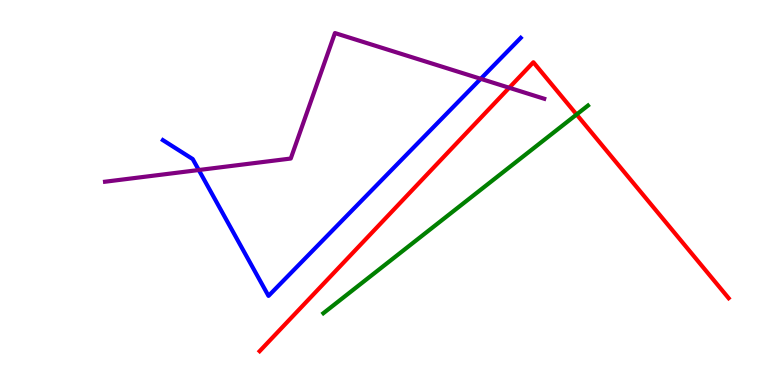[{'lines': ['blue', 'red'], 'intersections': []}, {'lines': ['green', 'red'], 'intersections': [{'x': 7.44, 'y': 7.03}]}, {'lines': ['purple', 'red'], 'intersections': [{'x': 6.57, 'y': 7.72}]}, {'lines': ['blue', 'green'], 'intersections': []}, {'lines': ['blue', 'purple'], 'intersections': [{'x': 2.56, 'y': 5.58}, {'x': 6.2, 'y': 7.95}]}, {'lines': ['green', 'purple'], 'intersections': []}]